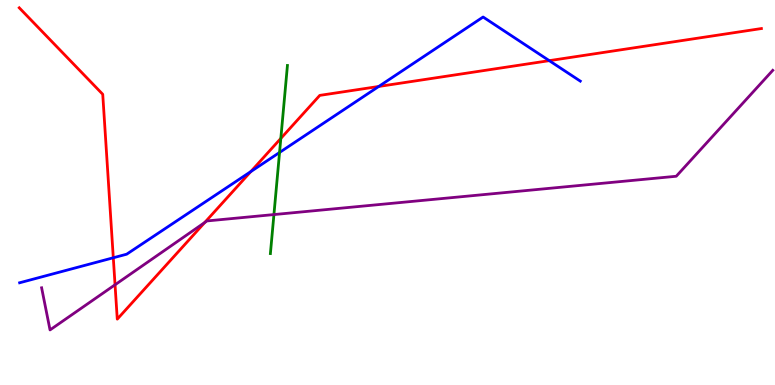[{'lines': ['blue', 'red'], 'intersections': [{'x': 1.46, 'y': 3.3}, {'x': 3.24, 'y': 5.54}, {'x': 4.89, 'y': 7.75}, {'x': 7.09, 'y': 8.42}]}, {'lines': ['green', 'red'], 'intersections': [{'x': 3.62, 'y': 6.4}]}, {'lines': ['purple', 'red'], 'intersections': [{'x': 1.48, 'y': 2.6}, {'x': 2.64, 'y': 4.22}]}, {'lines': ['blue', 'green'], 'intersections': [{'x': 3.61, 'y': 6.04}]}, {'lines': ['blue', 'purple'], 'intersections': []}, {'lines': ['green', 'purple'], 'intersections': [{'x': 3.53, 'y': 4.43}]}]